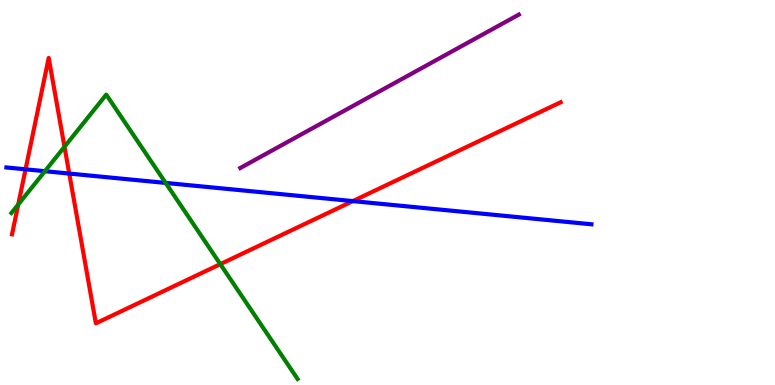[{'lines': ['blue', 'red'], 'intersections': [{'x': 0.33, 'y': 5.6}, {'x': 0.894, 'y': 5.49}, {'x': 4.55, 'y': 4.78}]}, {'lines': ['green', 'red'], 'intersections': [{'x': 0.235, 'y': 4.69}, {'x': 0.832, 'y': 6.19}, {'x': 2.84, 'y': 3.14}]}, {'lines': ['purple', 'red'], 'intersections': []}, {'lines': ['blue', 'green'], 'intersections': [{'x': 0.58, 'y': 5.55}, {'x': 2.14, 'y': 5.25}]}, {'lines': ['blue', 'purple'], 'intersections': []}, {'lines': ['green', 'purple'], 'intersections': []}]